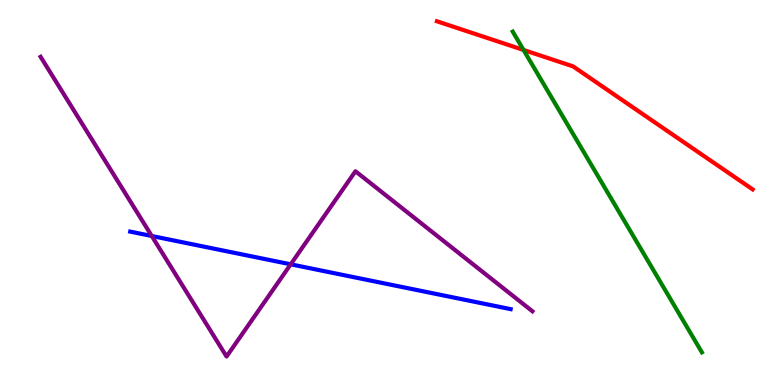[{'lines': ['blue', 'red'], 'intersections': []}, {'lines': ['green', 'red'], 'intersections': [{'x': 6.76, 'y': 8.7}]}, {'lines': ['purple', 'red'], 'intersections': []}, {'lines': ['blue', 'green'], 'intersections': []}, {'lines': ['blue', 'purple'], 'intersections': [{'x': 1.96, 'y': 3.87}, {'x': 3.75, 'y': 3.13}]}, {'lines': ['green', 'purple'], 'intersections': []}]